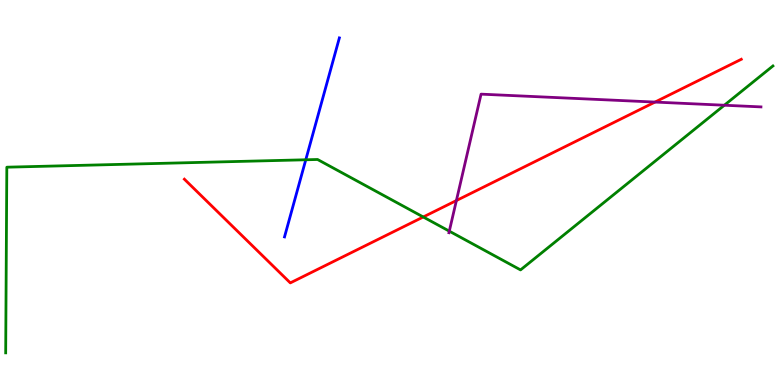[{'lines': ['blue', 'red'], 'intersections': []}, {'lines': ['green', 'red'], 'intersections': [{'x': 5.46, 'y': 4.36}]}, {'lines': ['purple', 'red'], 'intersections': [{'x': 5.89, 'y': 4.79}, {'x': 8.45, 'y': 7.35}]}, {'lines': ['blue', 'green'], 'intersections': [{'x': 3.95, 'y': 5.85}]}, {'lines': ['blue', 'purple'], 'intersections': []}, {'lines': ['green', 'purple'], 'intersections': [{'x': 5.8, 'y': 4.0}, {'x': 9.35, 'y': 7.27}]}]